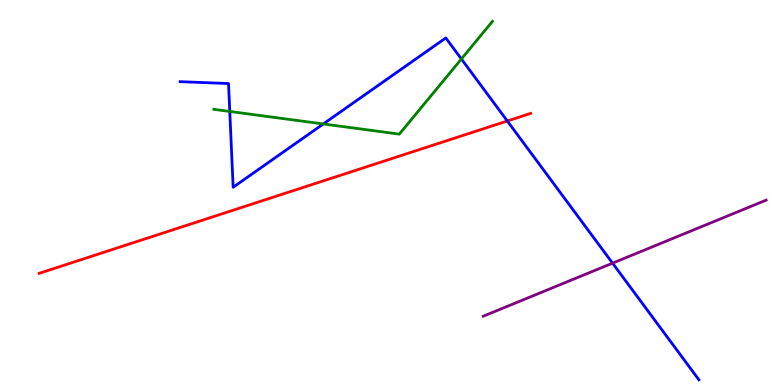[{'lines': ['blue', 'red'], 'intersections': [{'x': 6.55, 'y': 6.86}]}, {'lines': ['green', 'red'], 'intersections': []}, {'lines': ['purple', 'red'], 'intersections': []}, {'lines': ['blue', 'green'], 'intersections': [{'x': 2.96, 'y': 7.11}, {'x': 4.17, 'y': 6.78}, {'x': 5.95, 'y': 8.47}]}, {'lines': ['blue', 'purple'], 'intersections': [{'x': 7.9, 'y': 3.16}]}, {'lines': ['green', 'purple'], 'intersections': []}]